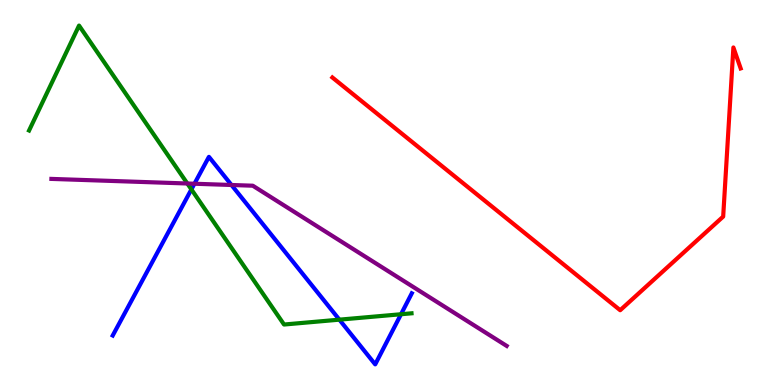[{'lines': ['blue', 'red'], 'intersections': []}, {'lines': ['green', 'red'], 'intersections': []}, {'lines': ['purple', 'red'], 'intersections': []}, {'lines': ['blue', 'green'], 'intersections': [{'x': 2.47, 'y': 5.08}, {'x': 4.38, 'y': 1.7}, {'x': 5.17, 'y': 1.84}]}, {'lines': ['blue', 'purple'], 'intersections': [{'x': 2.51, 'y': 5.23}, {'x': 2.99, 'y': 5.2}]}, {'lines': ['green', 'purple'], 'intersections': [{'x': 2.42, 'y': 5.23}]}]